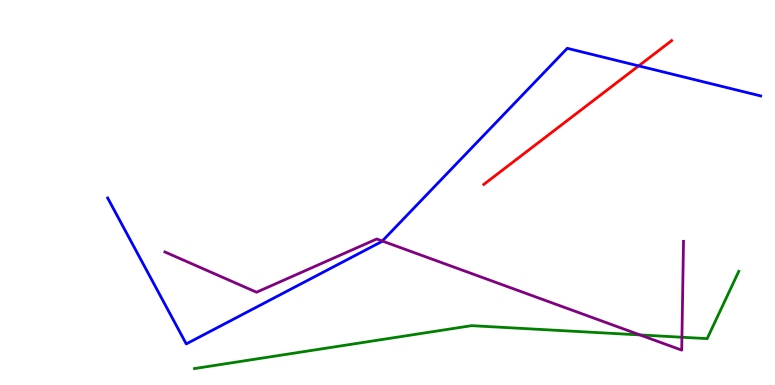[{'lines': ['blue', 'red'], 'intersections': [{'x': 8.24, 'y': 8.29}]}, {'lines': ['green', 'red'], 'intersections': []}, {'lines': ['purple', 'red'], 'intersections': []}, {'lines': ['blue', 'green'], 'intersections': []}, {'lines': ['blue', 'purple'], 'intersections': [{'x': 4.93, 'y': 3.74}]}, {'lines': ['green', 'purple'], 'intersections': [{'x': 8.26, 'y': 1.3}, {'x': 8.8, 'y': 1.24}]}]